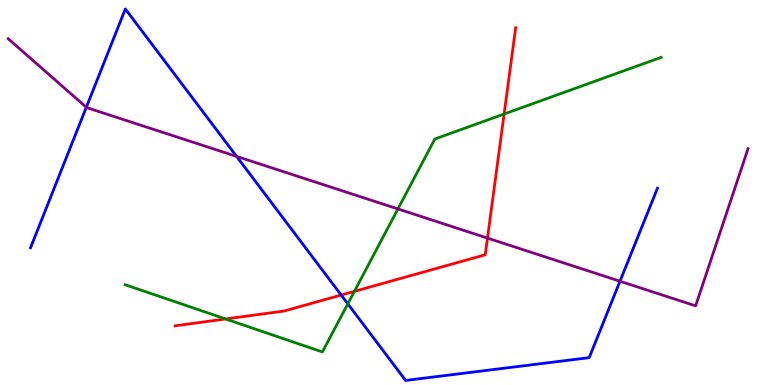[{'lines': ['blue', 'red'], 'intersections': [{'x': 4.4, 'y': 2.34}]}, {'lines': ['green', 'red'], 'intersections': [{'x': 2.91, 'y': 1.71}, {'x': 4.57, 'y': 2.43}, {'x': 6.5, 'y': 7.04}]}, {'lines': ['purple', 'red'], 'intersections': [{'x': 6.29, 'y': 3.82}]}, {'lines': ['blue', 'green'], 'intersections': [{'x': 4.49, 'y': 2.11}]}, {'lines': ['blue', 'purple'], 'intersections': [{'x': 1.11, 'y': 7.21}, {'x': 3.05, 'y': 5.94}, {'x': 8.0, 'y': 2.7}]}, {'lines': ['green', 'purple'], 'intersections': [{'x': 5.13, 'y': 4.57}]}]